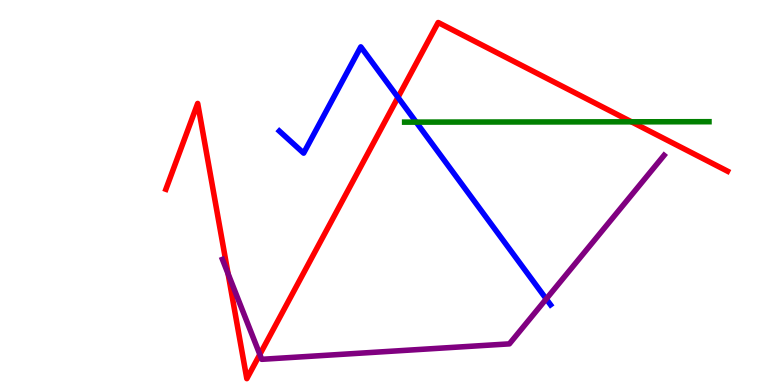[{'lines': ['blue', 'red'], 'intersections': [{'x': 5.14, 'y': 7.47}]}, {'lines': ['green', 'red'], 'intersections': [{'x': 8.15, 'y': 6.84}]}, {'lines': ['purple', 'red'], 'intersections': [{'x': 2.94, 'y': 2.89}, {'x': 3.35, 'y': 0.794}]}, {'lines': ['blue', 'green'], 'intersections': [{'x': 5.37, 'y': 6.83}]}, {'lines': ['blue', 'purple'], 'intersections': [{'x': 7.05, 'y': 2.24}]}, {'lines': ['green', 'purple'], 'intersections': []}]